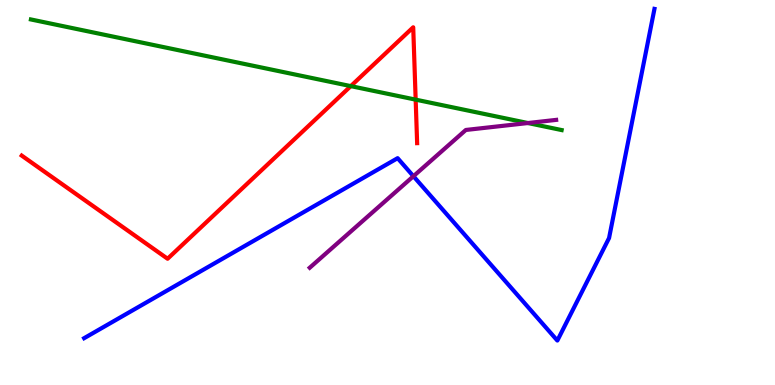[{'lines': ['blue', 'red'], 'intersections': []}, {'lines': ['green', 'red'], 'intersections': [{'x': 4.53, 'y': 7.76}, {'x': 5.36, 'y': 7.41}]}, {'lines': ['purple', 'red'], 'intersections': []}, {'lines': ['blue', 'green'], 'intersections': []}, {'lines': ['blue', 'purple'], 'intersections': [{'x': 5.33, 'y': 5.42}]}, {'lines': ['green', 'purple'], 'intersections': [{'x': 6.81, 'y': 6.8}]}]